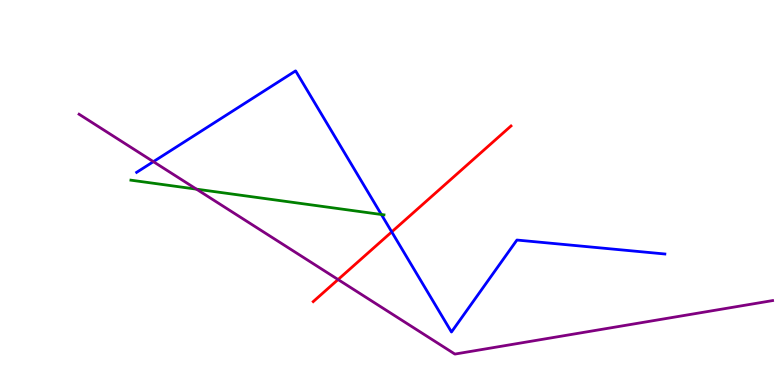[{'lines': ['blue', 'red'], 'intersections': [{'x': 5.05, 'y': 3.98}]}, {'lines': ['green', 'red'], 'intersections': []}, {'lines': ['purple', 'red'], 'intersections': [{'x': 4.36, 'y': 2.74}]}, {'lines': ['blue', 'green'], 'intersections': [{'x': 4.92, 'y': 4.43}]}, {'lines': ['blue', 'purple'], 'intersections': [{'x': 1.98, 'y': 5.8}]}, {'lines': ['green', 'purple'], 'intersections': [{'x': 2.54, 'y': 5.09}]}]